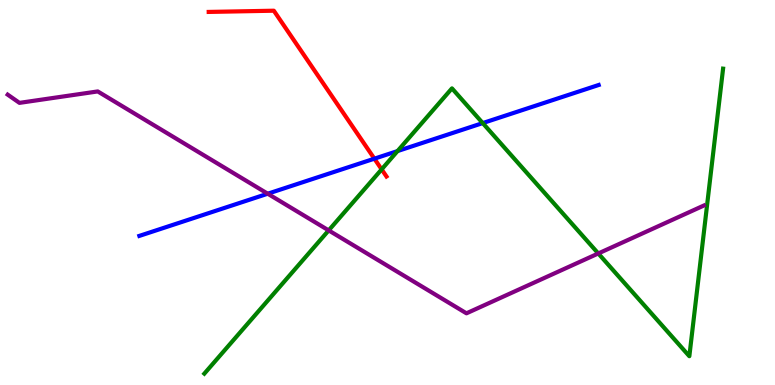[{'lines': ['blue', 'red'], 'intersections': [{'x': 4.83, 'y': 5.88}]}, {'lines': ['green', 'red'], 'intersections': [{'x': 4.92, 'y': 5.6}]}, {'lines': ['purple', 'red'], 'intersections': []}, {'lines': ['blue', 'green'], 'intersections': [{'x': 5.13, 'y': 6.08}, {'x': 6.23, 'y': 6.8}]}, {'lines': ['blue', 'purple'], 'intersections': [{'x': 3.45, 'y': 4.97}]}, {'lines': ['green', 'purple'], 'intersections': [{'x': 4.24, 'y': 4.02}, {'x': 7.72, 'y': 3.42}]}]